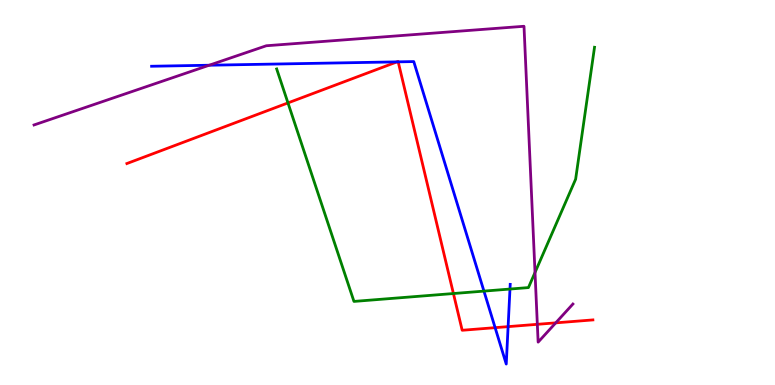[{'lines': ['blue', 'red'], 'intersections': [{'x': 5.12, 'y': 8.39}, {'x': 5.14, 'y': 8.39}, {'x': 6.39, 'y': 1.49}, {'x': 6.56, 'y': 1.52}]}, {'lines': ['green', 'red'], 'intersections': [{'x': 3.72, 'y': 7.33}, {'x': 5.85, 'y': 2.38}]}, {'lines': ['purple', 'red'], 'intersections': [{'x': 6.93, 'y': 1.58}, {'x': 7.17, 'y': 1.61}]}, {'lines': ['blue', 'green'], 'intersections': [{'x': 6.24, 'y': 2.44}, {'x': 6.58, 'y': 2.49}]}, {'lines': ['blue', 'purple'], 'intersections': [{'x': 2.7, 'y': 8.31}]}, {'lines': ['green', 'purple'], 'intersections': [{'x': 6.9, 'y': 2.92}]}]